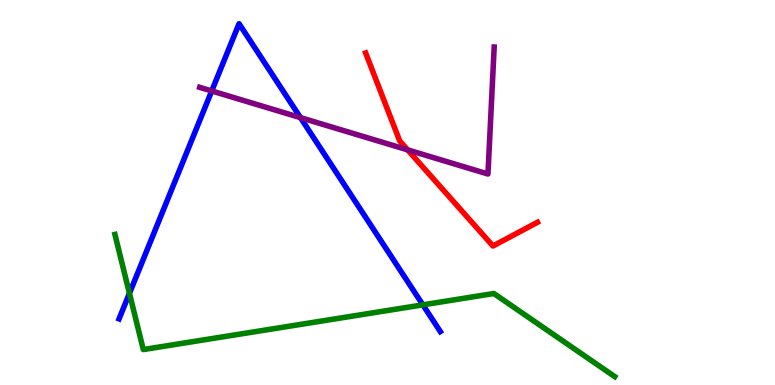[{'lines': ['blue', 'red'], 'intersections': []}, {'lines': ['green', 'red'], 'intersections': []}, {'lines': ['purple', 'red'], 'intersections': [{'x': 5.26, 'y': 6.11}]}, {'lines': ['blue', 'green'], 'intersections': [{'x': 1.67, 'y': 2.38}, {'x': 5.46, 'y': 2.08}]}, {'lines': ['blue', 'purple'], 'intersections': [{'x': 2.73, 'y': 7.64}, {'x': 3.88, 'y': 6.94}]}, {'lines': ['green', 'purple'], 'intersections': []}]